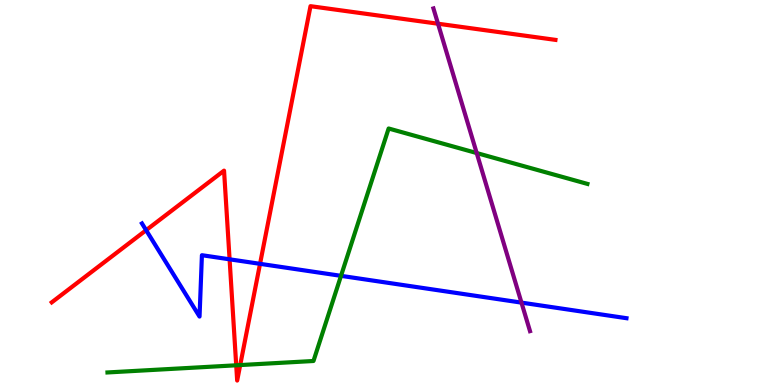[{'lines': ['blue', 'red'], 'intersections': [{'x': 1.89, 'y': 4.02}, {'x': 2.96, 'y': 3.26}, {'x': 3.36, 'y': 3.15}]}, {'lines': ['green', 'red'], 'intersections': [{'x': 3.05, 'y': 0.512}, {'x': 3.1, 'y': 0.518}]}, {'lines': ['purple', 'red'], 'intersections': [{'x': 5.65, 'y': 9.38}]}, {'lines': ['blue', 'green'], 'intersections': [{'x': 4.4, 'y': 2.84}]}, {'lines': ['blue', 'purple'], 'intersections': [{'x': 6.73, 'y': 2.14}]}, {'lines': ['green', 'purple'], 'intersections': [{'x': 6.15, 'y': 6.02}]}]